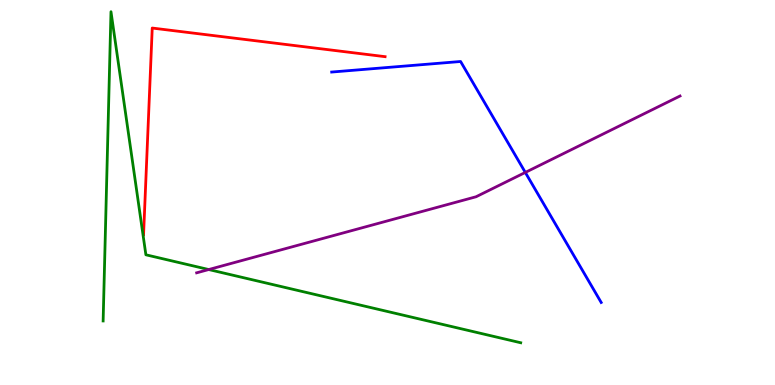[{'lines': ['blue', 'red'], 'intersections': []}, {'lines': ['green', 'red'], 'intersections': []}, {'lines': ['purple', 'red'], 'intersections': []}, {'lines': ['blue', 'green'], 'intersections': []}, {'lines': ['blue', 'purple'], 'intersections': [{'x': 6.78, 'y': 5.52}]}, {'lines': ['green', 'purple'], 'intersections': [{'x': 2.69, 'y': 3.0}]}]